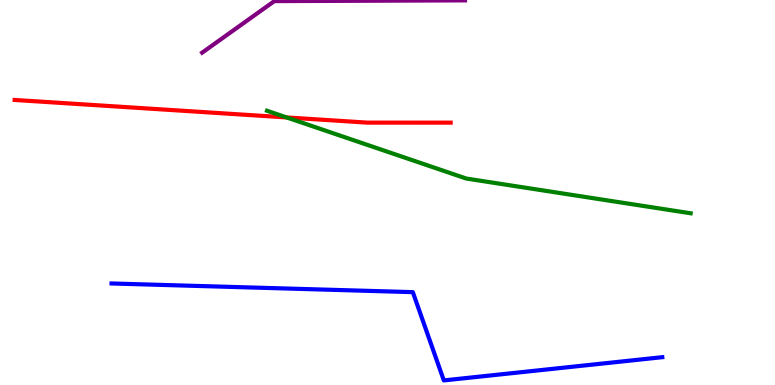[{'lines': ['blue', 'red'], 'intersections': []}, {'lines': ['green', 'red'], 'intersections': [{'x': 3.7, 'y': 6.95}]}, {'lines': ['purple', 'red'], 'intersections': []}, {'lines': ['blue', 'green'], 'intersections': []}, {'lines': ['blue', 'purple'], 'intersections': []}, {'lines': ['green', 'purple'], 'intersections': []}]